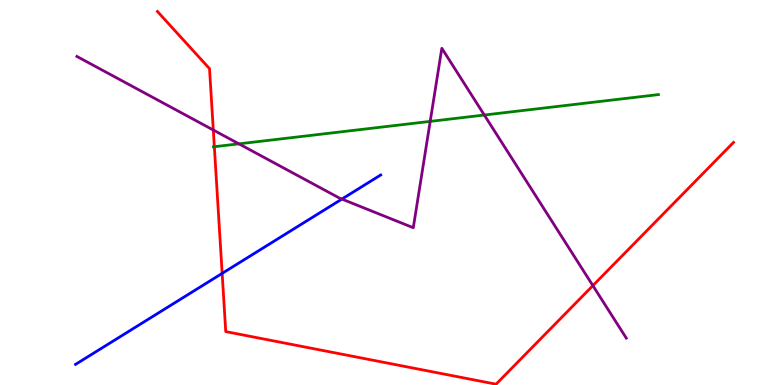[{'lines': ['blue', 'red'], 'intersections': [{'x': 2.87, 'y': 2.9}]}, {'lines': ['green', 'red'], 'intersections': [{'x': 2.77, 'y': 6.19}]}, {'lines': ['purple', 'red'], 'intersections': [{'x': 2.75, 'y': 6.62}, {'x': 7.65, 'y': 2.58}]}, {'lines': ['blue', 'green'], 'intersections': []}, {'lines': ['blue', 'purple'], 'intersections': [{'x': 4.41, 'y': 4.83}]}, {'lines': ['green', 'purple'], 'intersections': [{'x': 3.08, 'y': 6.26}, {'x': 5.55, 'y': 6.85}, {'x': 6.25, 'y': 7.01}]}]